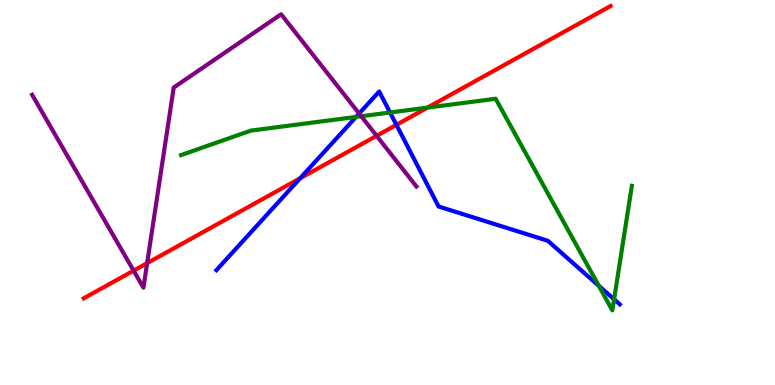[{'lines': ['blue', 'red'], 'intersections': [{'x': 3.87, 'y': 5.37}, {'x': 5.12, 'y': 6.76}]}, {'lines': ['green', 'red'], 'intersections': [{'x': 5.52, 'y': 7.2}]}, {'lines': ['purple', 'red'], 'intersections': [{'x': 1.72, 'y': 2.97}, {'x': 1.9, 'y': 3.17}, {'x': 4.86, 'y': 6.47}]}, {'lines': ['blue', 'green'], 'intersections': [{'x': 4.59, 'y': 6.96}, {'x': 5.03, 'y': 7.08}, {'x': 7.73, 'y': 2.58}, {'x': 7.92, 'y': 2.23}]}, {'lines': ['blue', 'purple'], 'intersections': [{'x': 4.63, 'y': 7.05}]}, {'lines': ['green', 'purple'], 'intersections': [{'x': 4.66, 'y': 6.98}]}]